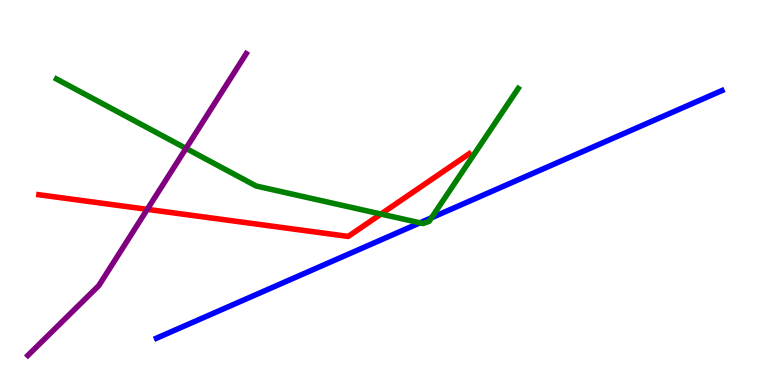[{'lines': ['blue', 'red'], 'intersections': []}, {'lines': ['green', 'red'], 'intersections': [{'x': 4.92, 'y': 4.44}]}, {'lines': ['purple', 'red'], 'intersections': [{'x': 1.9, 'y': 4.56}]}, {'lines': ['blue', 'green'], 'intersections': [{'x': 5.42, 'y': 4.21}, {'x': 5.57, 'y': 4.34}]}, {'lines': ['blue', 'purple'], 'intersections': []}, {'lines': ['green', 'purple'], 'intersections': [{'x': 2.4, 'y': 6.15}]}]